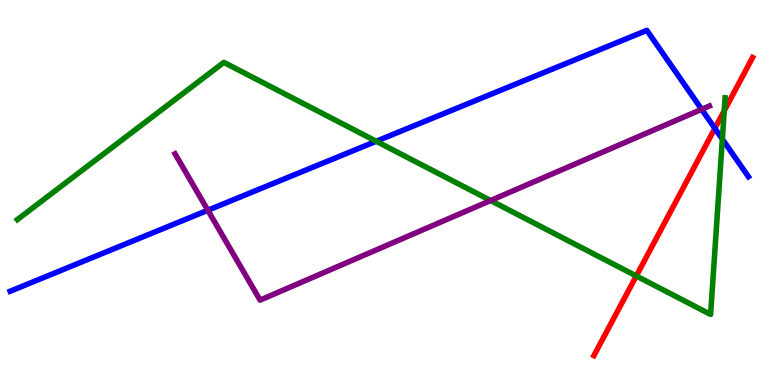[{'lines': ['blue', 'red'], 'intersections': [{'x': 9.22, 'y': 6.67}]}, {'lines': ['green', 'red'], 'intersections': [{'x': 8.21, 'y': 2.83}, {'x': 9.35, 'y': 7.12}]}, {'lines': ['purple', 'red'], 'intersections': []}, {'lines': ['blue', 'green'], 'intersections': [{'x': 4.85, 'y': 6.33}, {'x': 9.32, 'y': 6.39}]}, {'lines': ['blue', 'purple'], 'intersections': [{'x': 2.68, 'y': 4.54}, {'x': 9.05, 'y': 7.16}]}, {'lines': ['green', 'purple'], 'intersections': [{'x': 6.33, 'y': 4.79}]}]